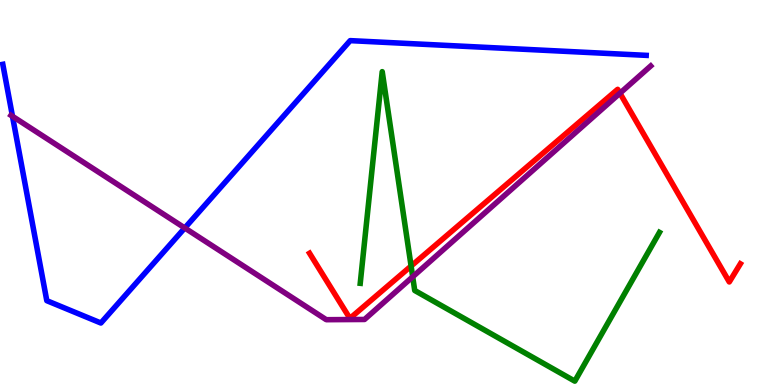[{'lines': ['blue', 'red'], 'intersections': []}, {'lines': ['green', 'red'], 'intersections': [{'x': 5.3, 'y': 3.09}]}, {'lines': ['purple', 'red'], 'intersections': [{'x': 8.0, 'y': 7.58}]}, {'lines': ['blue', 'green'], 'intersections': []}, {'lines': ['blue', 'purple'], 'intersections': [{'x': 0.161, 'y': 6.98}, {'x': 2.38, 'y': 4.08}]}, {'lines': ['green', 'purple'], 'intersections': [{'x': 5.33, 'y': 2.81}]}]